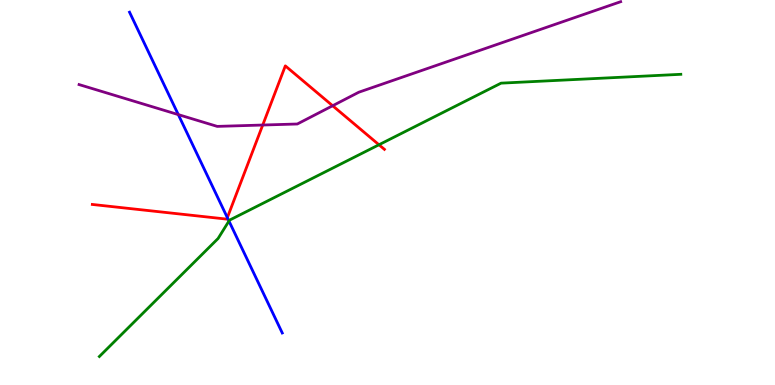[{'lines': ['blue', 'red'], 'intersections': [{'x': 2.93, 'y': 4.35}]}, {'lines': ['green', 'red'], 'intersections': [{'x': 4.89, 'y': 6.24}]}, {'lines': ['purple', 'red'], 'intersections': [{'x': 3.39, 'y': 6.75}, {'x': 4.29, 'y': 7.25}]}, {'lines': ['blue', 'green'], 'intersections': [{'x': 2.95, 'y': 4.26}]}, {'lines': ['blue', 'purple'], 'intersections': [{'x': 2.3, 'y': 7.02}]}, {'lines': ['green', 'purple'], 'intersections': []}]